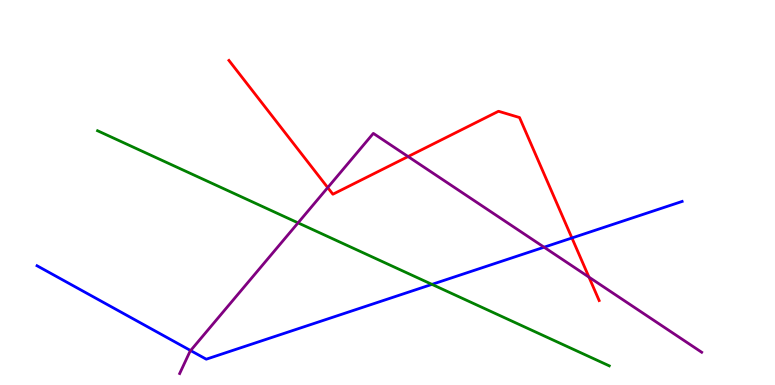[{'lines': ['blue', 'red'], 'intersections': [{'x': 7.38, 'y': 3.82}]}, {'lines': ['green', 'red'], 'intersections': []}, {'lines': ['purple', 'red'], 'intersections': [{'x': 4.23, 'y': 5.13}, {'x': 5.27, 'y': 5.93}, {'x': 7.6, 'y': 2.8}]}, {'lines': ['blue', 'green'], 'intersections': [{'x': 5.57, 'y': 2.61}]}, {'lines': ['blue', 'purple'], 'intersections': [{'x': 2.46, 'y': 0.895}, {'x': 7.02, 'y': 3.58}]}, {'lines': ['green', 'purple'], 'intersections': [{'x': 3.85, 'y': 4.21}]}]